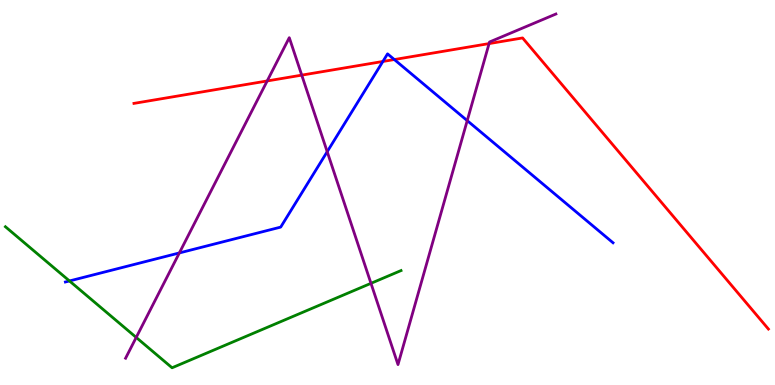[{'lines': ['blue', 'red'], 'intersections': [{'x': 4.94, 'y': 8.4}, {'x': 5.09, 'y': 8.45}]}, {'lines': ['green', 'red'], 'intersections': []}, {'lines': ['purple', 'red'], 'intersections': [{'x': 3.45, 'y': 7.9}, {'x': 3.89, 'y': 8.05}, {'x': 6.31, 'y': 8.87}]}, {'lines': ['blue', 'green'], 'intersections': [{'x': 0.896, 'y': 2.7}]}, {'lines': ['blue', 'purple'], 'intersections': [{'x': 2.31, 'y': 3.43}, {'x': 4.22, 'y': 6.06}, {'x': 6.03, 'y': 6.87}]}, {'lines': ['green', 'purple'], 'intersections': [{'x': 1.76, 'y': 1.24}, {'x': 4.79, 'y': 2.64}]}]